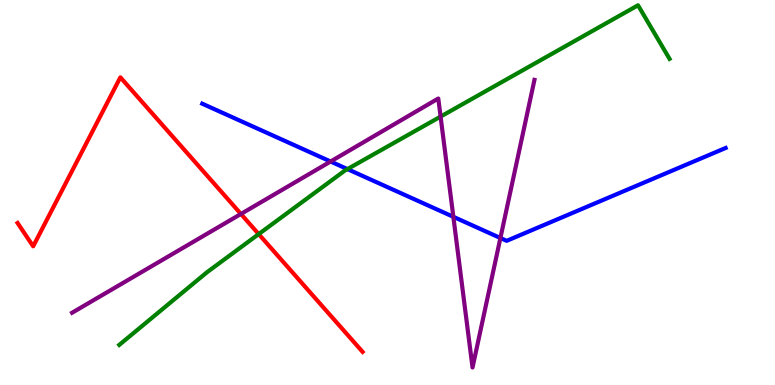[{'lines': ['blue', 'red'], 'intersections': []}, {'lines': ['green', 'red'], 'intersections': [{'x': 3.34, 'y': 3.92}]}, {'lines': ['purple', 'red'], 'intersections': [{'x': 3.11, 'y': 4.44}]}, {'lines': ['blue', 'green'], 'intersections': [{'x': 4.48, 'y': 5.61}]}, {'lines': ['blue', 'purple'], 'intersections': [{'x': 4.27, 'y': 5.8}, {'x': 5.85, 'y': 4.37}, {'x': 6.46, 'y': 3.82}]}, {'lines': ['green', 'purple'], 'intersections': [{'x': 5.69, 'y': 6.97}]}]